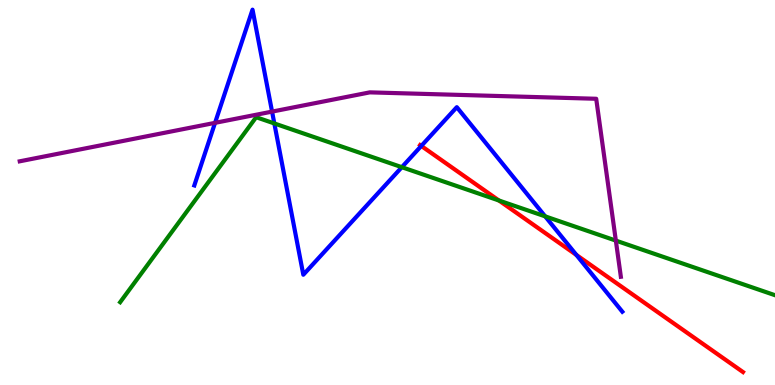[{'lines': ['blue', 'red'], 'intersections': [{'x': 5.44, 'y': 6.21}, {'x': 7.44, 'y': 3.38}]}, {'lines': ['green', 'red'], 'intersections': [{'x': 6.44, 'y': 4.79}]}, {'lines': ['purple', 'red'], 'intersections': []}, {'lines': ['blue', 'green'], 'intersections': [{'x': 3.54, 'y': 6.79}, {'x': 5.18, 'y': 5.66}, {'x': 7.03, 'y': 4.38}]}, {'lines': ['blue', 'purple'], 'intersections': [{'x': 2.77, 'y': 6.81}, {'x': 3.51, 'y': 7.1}]}, {'lines': ['green', 'purple'], 'intersections': [{'x': 7.95, 'y': 3.75}]}]